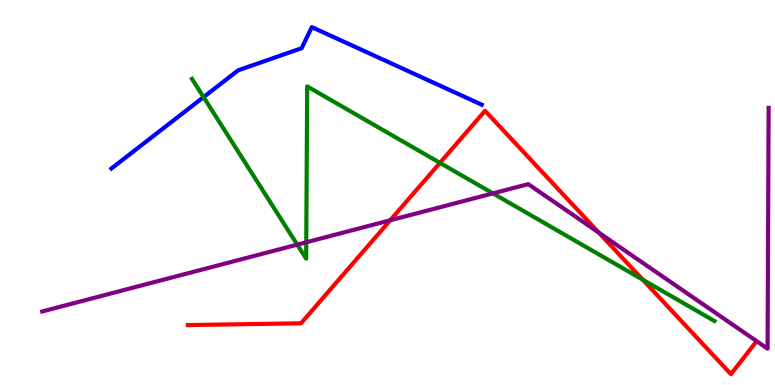[{'lines': ['blue', 'red'], 'intersections': []}, {'lines': ['green', 'red'], 'intersections': [{'x': 5.68, 'y': 5.77}, {'x': 8.29, 'y': 2.73}]}, {'lines': ['purple', 'red'], 'intersections': [{'x': 5.04, 'y': 4.28}, {'x': 7.73, 'y': 3.96}]}, {'lines': ['blue', 'green'], 'intersections': [{'x': 2.63, 'y': 7.48}]}, {'lines': ['blue', 'purple'], 'intersections': []}, {'lines': ['green', 'purple'], 'intersections': [{'x': 3.84, 'y': 3.65}, {'x': 3.95, 'y': 3.71}, {'x': 6.36, 'y': 4.98}]}]